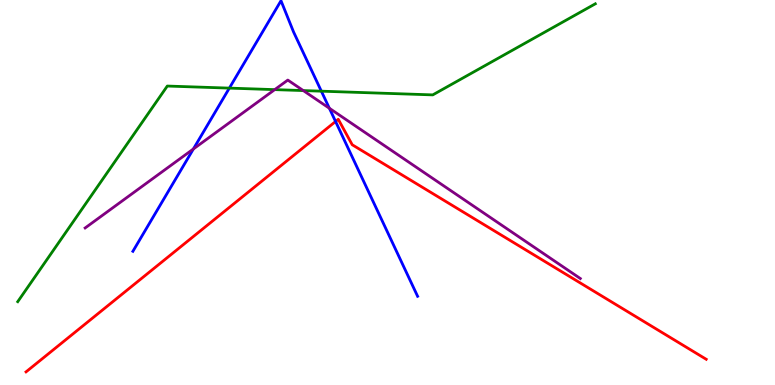[{'lines': ['blue', 'red'], 'intersections': [{'x': 4.33, 'y': 6.84}]}, {'lines': ['green', 'red'], 'intersections': []}, {'lines': ['purple', 'red'], 'intersections': []}, {'lines': ['blue', 'green'], 'intersections': [{'x': 2.96, 'y': 7.71}, {'x': 4.15, 'y': 7.63}]}, {'lines': ['blue', 'purple'], 'intersections': [{'x': 2.5, 'y': 6.13}, {'x': 4.25, 'y': 7.19}]}, {'lines': ['green', 'purple'], 'intersections': [{'x': 3.54, 'y': 7.67}, {'x': 3.91, 'y': 7.65}]}]